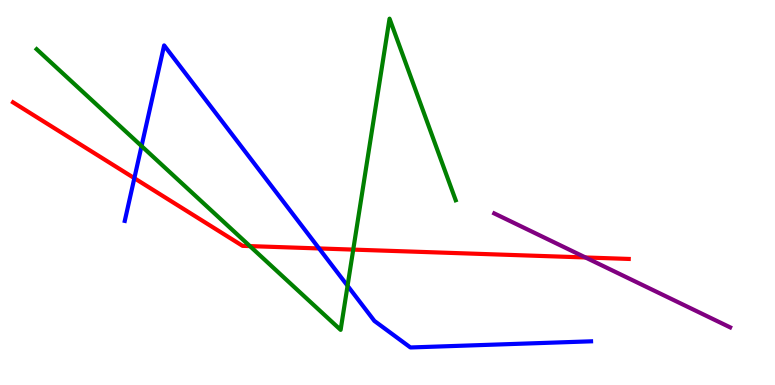[{'lines': ['blue', 'red'], 'intersections': [{'x': 1.73, 'y': 5.37}, {'x': 4.12, 'y': 3.55}]}, {'lines': ['green', 'red'], 'intersections': [{'x': 3.22, 'y': 3.61}, {'x': 4.56, 'y': 3.52}]}, {'lines': ['purple', 'red'], 'intersections': [{'x': 7.55, 'y': 3.31}]}, {'lines': ['blue', 'green'], 'intersections': [{'x': 1.83, 'y': 6.21}, {'x': 4.48, 'y': 2.58}]}, {'lines': ['blue', 'purple'], 'intersections': []}, {'lines': ['green', 'purple'], 'intersections': []}]